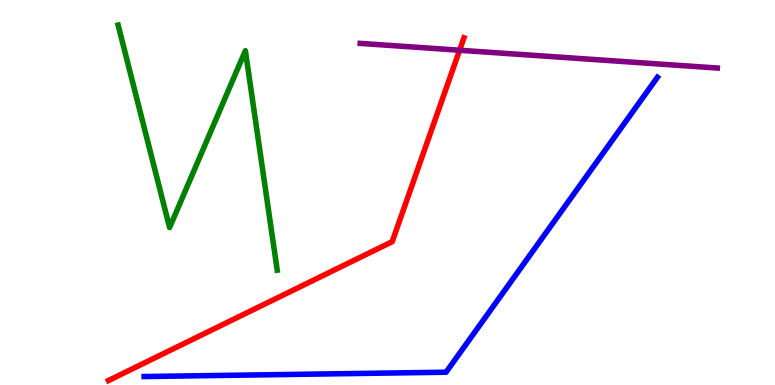[{'lines': ['blue', 'red'], 'intersections': []}, {'lines': ['green', 'red'], 'intersections': []}, {'lines': ['purple', 'red'], 'intersections': [{'x': 5.93, 'y': 8.7}]}, {'lines': ['blue', 'green'], 'intersections': []}, {'lines': ['blue', 'purple'], 'intersections': []}, {'lines': ['green', 'purple'], 'intersections': []}]